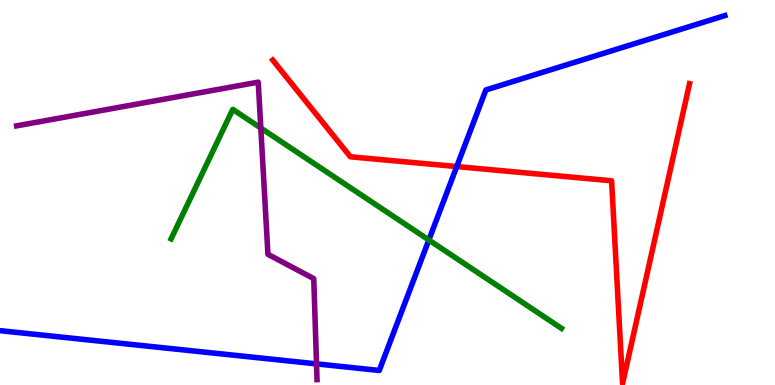[{'lines': ['blue', 'red'], 'intersections': [{'x': 5.89, 'y': 5.67}]}, {'lines': ['green', 'red'], 'intersections': []}, {'lines': ['purple', 'red'], 'intersections': []}, {'lines': ['blue', 'green'], 'intersections': [{'x': 5.53, 'y': 3.77}]}, {'lines': ['blue', 'purple'], 'intersections': [{'x': 4.08, 'y': 0.549}]}, {'lines': ['green', 'purple'], 'intersections': [{'x': 3.37, 'y': 6.67}]}]